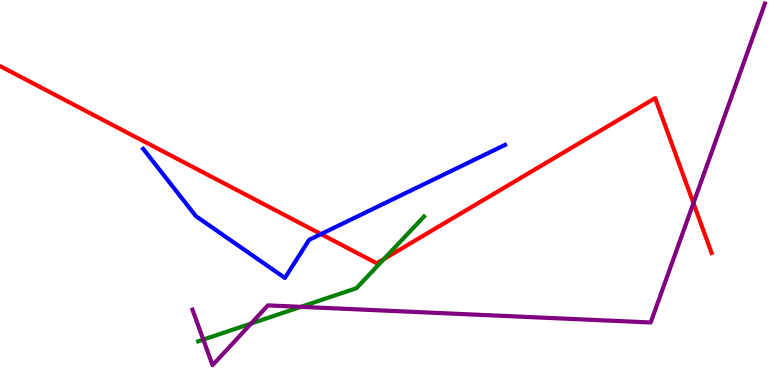[{'lines': ['blue', 'red'], 'intersections': [{'x': 4.14, 'y': 3.92}]}, {'lines': ['green', 'red'], 'intersections': [{'x': 4.95, 'y': 3.27}]}, {'lines': ['purple', 'red'], 'intersections': [{'x': 8.95, 'y': 4.72}]}, {'lines': ['blue', 'green'], 'intersections': []}, {'lines': ['blue', 'purple'], 'intersections': []}, {'lines': ['green', 'purple'], 'intersections': [{'x': 2.62, 'y': 1.18}, {'x': 3.24, 'y': 1.6}, {'x': 3.88, 'y': 2.03}]}]